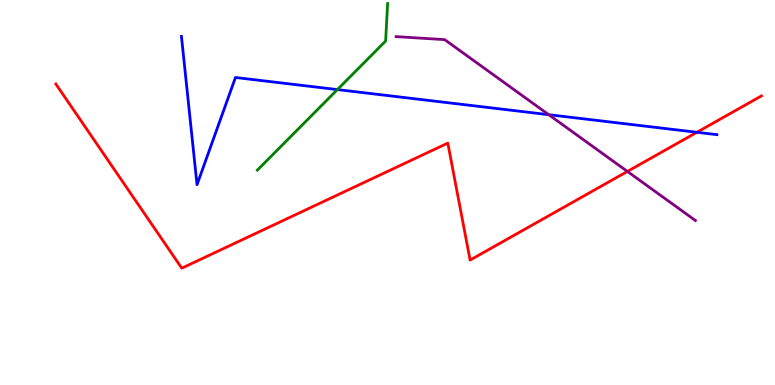[{'lines': ['blue', 'red'], 'intersections': [{'x': 8.99, 'y': 6.56}]}, {'lines': ['green', 'red'], 'intersections': []}, {'lines': ['purple', 'red'], 'intersections': [{'x': 8.1, 'y': 5.55}]}, {'lines': ['blue', 'green'], 'intersections': [{'x': 4.35, 'y': 7.67}]}, {'lines': ['blue', 'purple'], 'intersections': [{'x': 7.08, 'y': 7.02}]}, {'lines': ['green', 'purple'], 'intersections': []}]